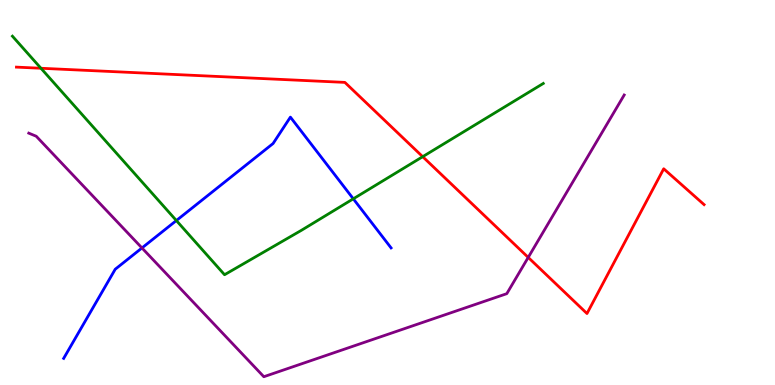[{'lines': ['blue', 'red'], 'intersections': []}, {'lines': ['green', 'red'], 'intersections': [{'x': 0.528, 'y': 8.23}, {'x': 5.45, 'y': 5.93}]}, {'lines': ['purple', 'red'], 'intersections': [{'x': 6.82, 'y': 3.31}]}, {'lines': ['blue', 'green'], 'intersections': [{'x': 2.28, 'y': 4.27}, {'x': 4.56, 'y': 4.84}]}, {'lines': ['blue', 'purple'], 'intersections': [{'x': 1.83, 'y': 3.56}]}, {'lines': ['green', 'purple'], 'intersections': []}]